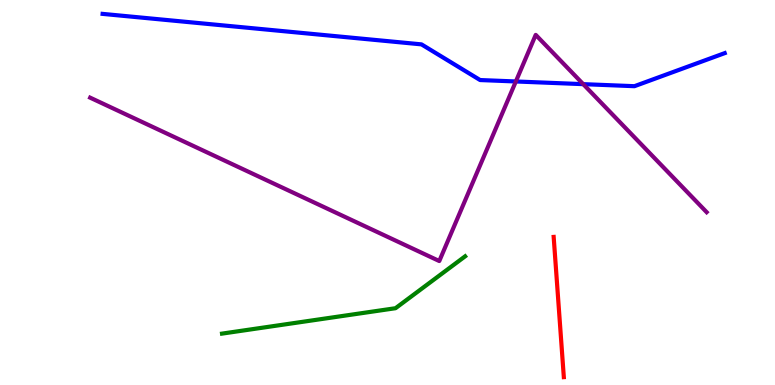[{'lines': ['blue', 'red'], 'intersections': []}, {'lines': ['green', 'red'], 'intersections': []}, {'lines': ['purple', 'red'], 'intersections': []}, {'lines': ['blue', 'green'], 'intersections': []}, {'lines': ['blue', 'purple'], 'intersections': [{'x': 6.66, 'y': 7.88}, {'x': 7.53, 'y': 7.81}]}, {'lines': ['green', 'purple'], 'intersections': []}]